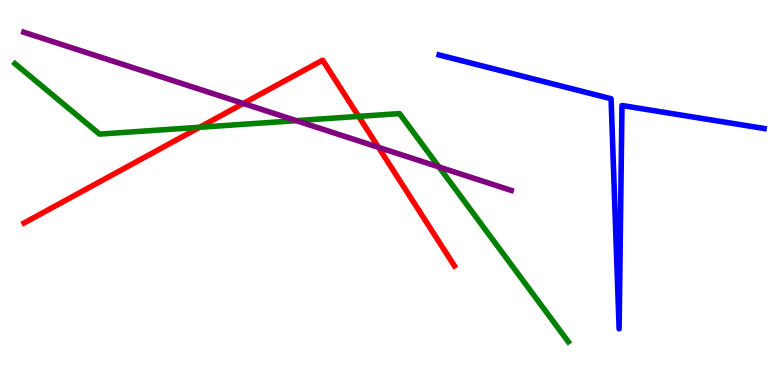[{'lines': ['blue', 'red'], 'intersections': []}, {'lines': ['green', 'red'], 'intersections': [{'x': 2.58, 'y': 6.69}, {'x': 4.63, 'y': 6.98}]}, {'lines': ['purple', 'red'], 'intersections': [{'x': 3.14, 'y': 7.31}, {'x': 4.88, 'y': 6.17}]}, {'lines': ['blue', 'green'], 'intersections': []}, {'lines': ['blue', 'purple'], 'intersections': []}, {'lines': ['green', 'purple'], 'intersections': [{'x': 3.82, 'y': 6.87}, {'x': 5.66, 'y': 5.66}]}]